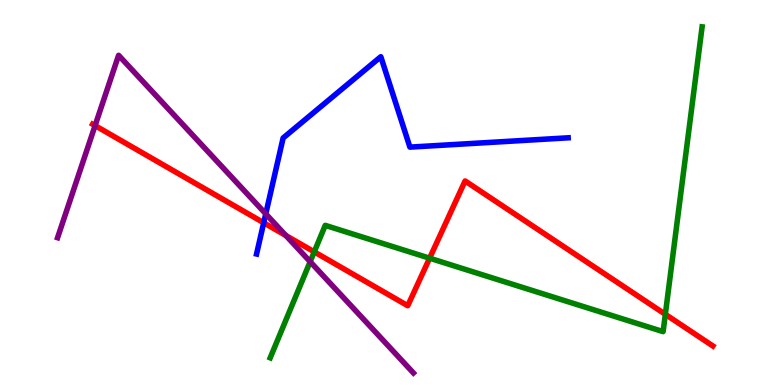[{'lines': ['blue', 'red'], 'intersections': [{'x': 3.4, 'y': 4.21}]}, {'lines': ['green', 'red'], 'intersections': [{'x': 4.05, 'y': 3.46}, {'x': 5.54, 'y': 3.29}, {'x': 8.58, 'y': 1.84}]}, {'lines': ['purple', 'red'], 'intersections': [{'x': 1.23, 'y': 6.74}, {'x': 3.69, 'y': 3.88}]}, {'lines': ['blue', 'green'], 'intersections': []}, {'lines': ['blue', 'purple'], 'intersections': [{'x': 3.43, 'y': 4.45}]}, {'lines': ['green', 'purple'], 'intersections': [{'x': 4.0, 'y': 3.2}]}]